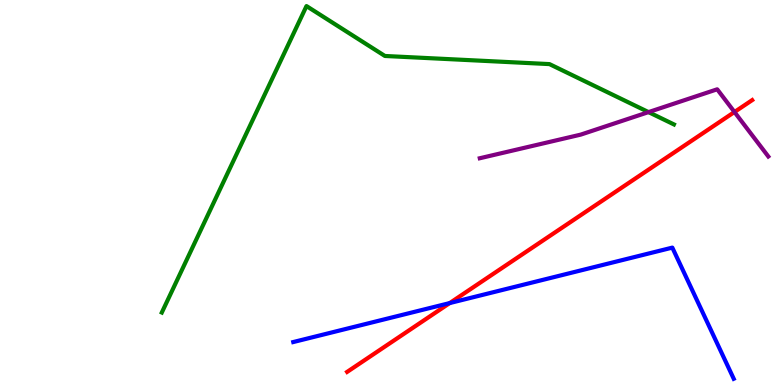[{'lines': ['blue', 'red'], 'intersections': [{'x': 5.8, 'y': 2.13}]}, {'lines': ['green', 'red'], 'intersections': []}, {'lines': ['purple', 'red'], 'intersections': [{'x': 9.48, 'y': 7.09}]}, {'lines': ['blue', 'green'], 'intersections': []}, {'lines': ['blue', 'purple'], 'intersections': []}, {'lines': ['green', 'purple'], 'intersections': [{'x': 8.37, 'y': 7.09}]}]